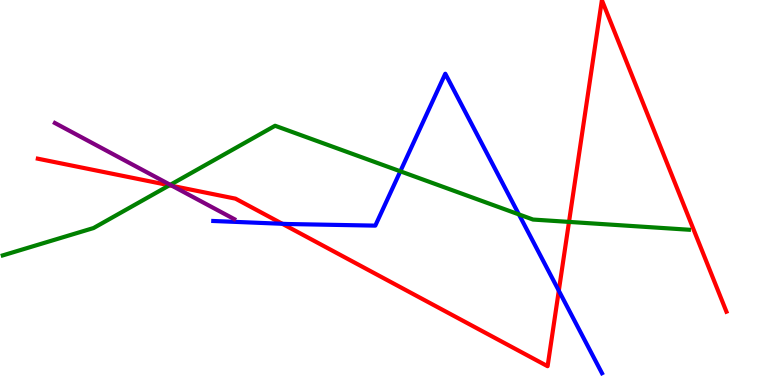[{'lines': ['blue', 'red'], 'intersections': [{'x': 3.64, 'y': 4.19}, {'x': 7.21, 'y': 2.45}]}, {'lines': ['green', 'red'], 'intersections': [{'x': 2.19, 'y': 5.19}, {'x': 7.34, 'y': 4.24}]}, {'lines': ['purple', 'red'], 'intersections': [{'x': 2.22, 'y': 5.17}]}, {'lines': ['blue', 'green'], 'intersections': [{'x': 5.17, 'y': 5.55}, {'x': 6.7, 'y': 4.43}]}, {'lines': ['blue', 'purple'], 'intersections': []}, {'lines': ['green', 'purple'], 'intersections': [{'x': 2.2, 'y': 5.2}]}]